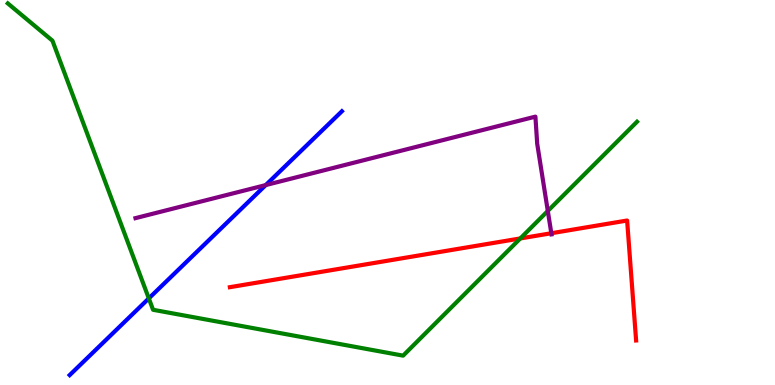[{'lines': ['blue', 'red'], 'intersections': []}, {'lines': ['green', 'red'], 'intersections': [{'x': 6.71, 'y': 3.81}]}, {'lines': ['purple', 'red'], 'intersections': [{'x': 7.11, 'y': 3.94}]}, {'lines': ['blue', 'green'], 'intersections': [{'x': 1.92, 'y': 2.25}]}, {'lines': ['blue', 'purple'], 'intersections': [{'x': 3.43, 'y': 5.19}]}, {'lines': ['green', 'purple'], 'intersections': [{'x': 7.07, 'y': 4.52}]}]